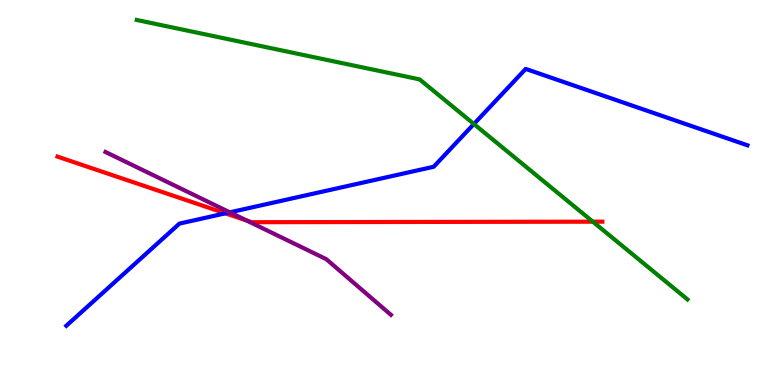[{'lines': ['blue', 'red'], 'intersections': [{'x': 2.91, 'y': 4.46}]}, {'lines': ['green', 'red'], 'intersections': [{'x': 7.65, 'y': 4.24}]}, {'lines': ['purple', 'red'], 'intersections': [{'x': 3.18, 'y': 4.27}]}, {'lines': ['blue', 'green'], 'intersections': [{'x': 6.11, 'y': 6.78}]}, {'lines': ['blue', 'purple'], 'intersections': [{'x': 2.97, 'y': 4.48}]}, {'lines': ['green', 'purple'], 'intersections': []}]